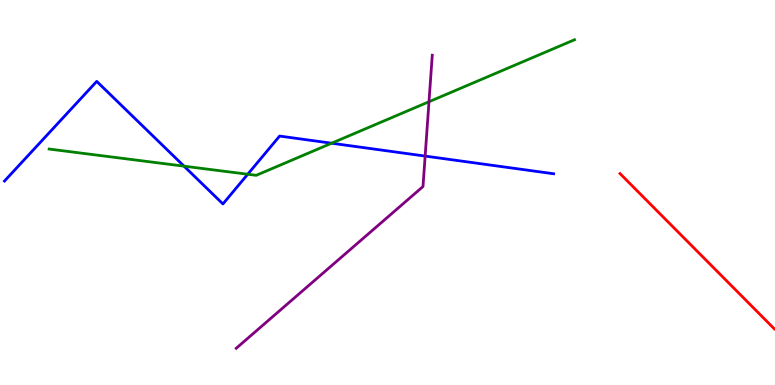[{'lines': ['blue', 'red'], 'intersections': []}, {'lines': ['green', 'red'], 'intersections': []}, {'lines': ['purple', 'red'], 'intersections': []}, {'lines': ['blue', 'green'], 'intersections': [{'x': 2.37, 'y': 5.68}, {'x': 3.2, 'y': 5.47}, {'x': 4.28, 'y': 6.28}]}, {'lines': ['blue', 'purple'], 'intersections': [{'x': 5.49, 'y': 5.95}]}, {'lines': ['green', 'purple'], 'intersections': [{'x': 5.54, 'y': 7.36}]}]